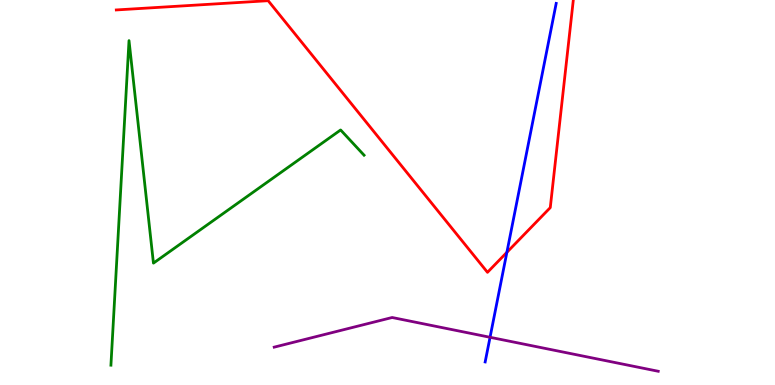[{'lines': ['blue', 'red'], 'intersections': [{'x': 6.54, 'y': 3.45}]}, {'lines': ['green', 'red'], 'intersections': []}, {'lines': ['purple', 'red'], 'intersections': []}, {'lines': ['blue', 'green'], 'intersections': []}, {'lines': ['blue', 'purple'], 'intersections': [{'x': 6.32, 'y': 1.24}]}, {'lines': ['green', 'purple'], 'intersections': []}]